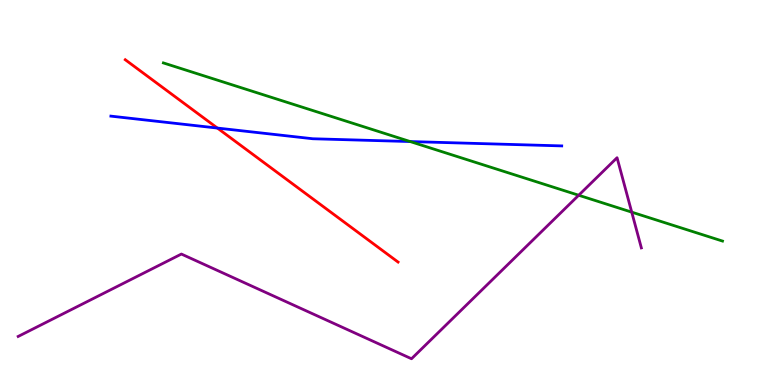[{'lines': ['blue', 'red'], 'intersections': [{'x': 2.81, 'y': 6.67}]}, {'lines': ['green', 'red'], 'intersections': []}, {'lines': ['purple', 'red'], 'intersections': []}, {'lines': ['blue', 'green'], 'intersections': [{'x': 5.29, 'y': 6.32}]}, {'lines': ['blue', 'purple'], 'intersections': []}, {'lines': ['green', 'purple'], 'intersections': [{'x': 7.47, 'y': 4.93}, {'x': 8.15, 'y': 4.49}]}]